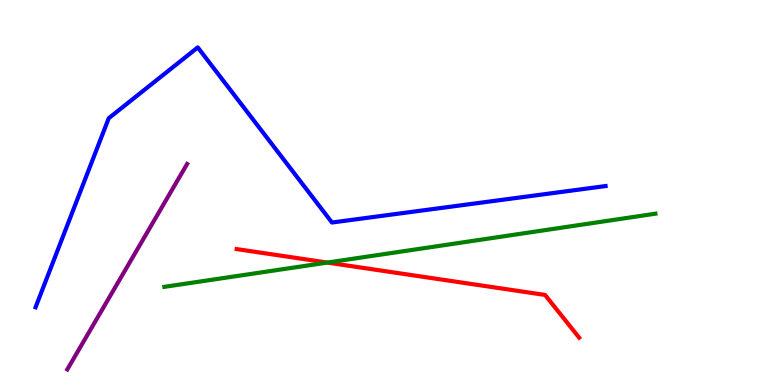[{'lines': ['blue', 'red'], 'intersections': []}, {'lines': ['green', 'red'], 'intersections': [{'x': 4.22, 'y': 3.18}]}, {'lines': ['purple', 'red'], 'intersections': []}, {'lines': ['blue', 'green'], 'intersections': []}, {'lines': ['blue', 'purple'], 'intersections': []}, {'lines': ['green', 'purple'], 'intersections': []}]